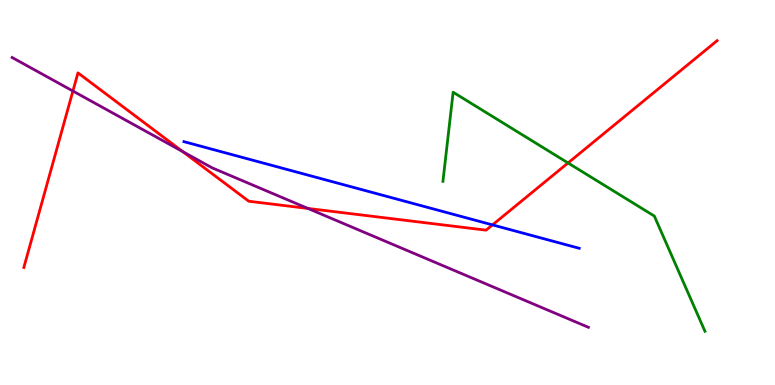[{'lines': ['blue', 'red'], 'intersections': [{'x': 6.35, 'y': 4.16}]}, {'lines': ['green', 'red'], 'intersections': [{'x': 7.33, 'y': 5.77}]}, {'lines': ['purple', 'red'], 'intersections': [{'x': 0.941, 'y': 7.64}, {'x': 2.36, 'y': 6.06}, {'x': 3.97, 'y': 4.59}]}, {'lines': ['blue', 'green'], 'intersections': []}, {'lines': ['blue', 'purple'], 'intersections': []}, {'lines': ['green', 'purple'], 'intersections': []}]